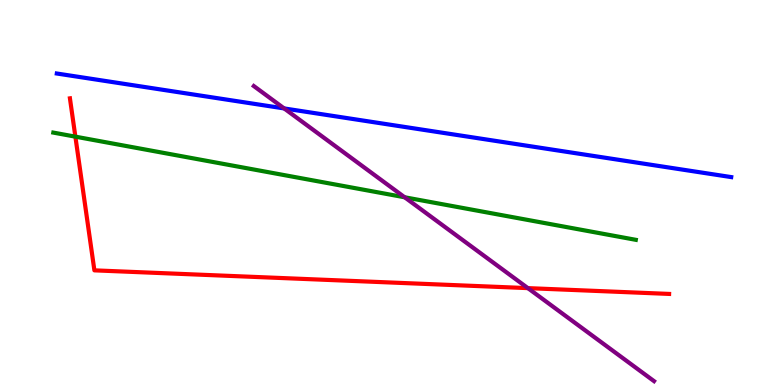[{'lines': ['blue', 'red'], 'intersections': []}, {'lines': ['green', 'red'], 'intersections': [{'x': 0.973, 'y': 6.45}]}, {'lines': ['purple', 'red'], 'intersections': [{'x': 6.81, 'y': 2.52}]}, {'lines': ['blue', 'green'], 'intersections': []}, {'lines': ['blue', 'purple'], 'intersections': [{'x': 3.67, 'y': 7.18}]}, {'lines': ['green', 'purple'], 'intersections': [{'x': 5.22, 'y': 4.88}]}]